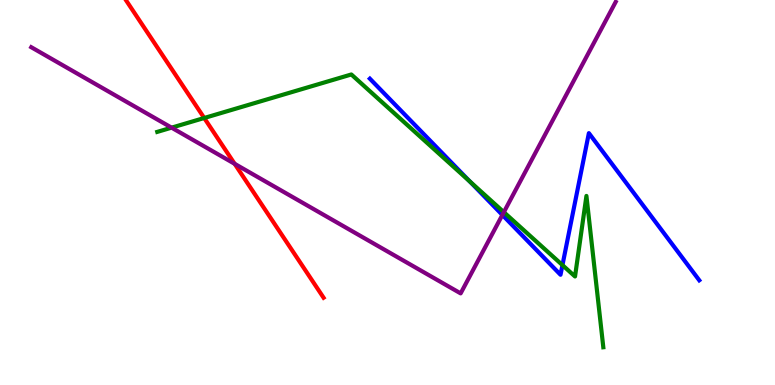[{'lines': ['blue', 'red'], 'intersections': []}, {'lines': ['green', 'red'], 'intersections': [{'x': 2.64, 'y': 6.94}]}, {'lines': ['purple', 'red'], 'intersections': [{'x': 3.03, 'y': 5.75}]}, {'lines': ['blue', 'green'], 'intersections': [{'x': 6.06, 'y': 5.29}, {'x': 7.26, 'y': 3.11}]}, {'lines': ['blue', 'purple'], 'intersections': [{'x': 6.48, 'y': 4.42}]}, {'lines': ['green', 'purple'], 'intersections': [{'x': 2.21, 'y': 6.68}, {'x': 6.5, 'y': 4.49}]}]